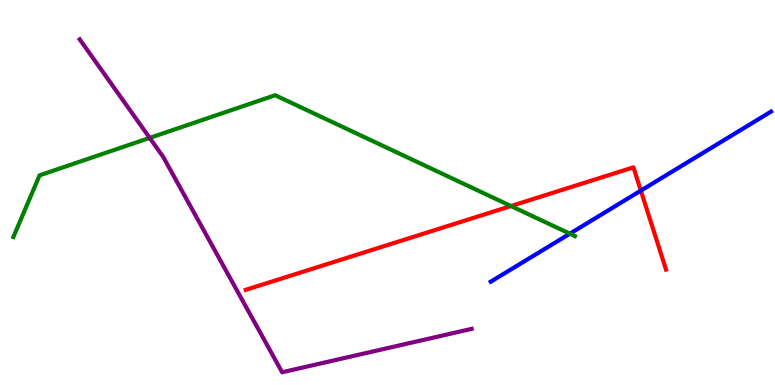[{'lines': ['blue', 'red'], 'intersections': [{'x': 8.27, 'y': 5.05}]}, {'lines': ['green', 'red'], 'intersections': [{'x': 6.59, 'y': 4.65}]}, {'lines': ['purple', 'red'], 'intersections': []}, {'lines': ['blue', 'green'], 'intersections': [{'x': 7.35, 'y': 3.93}]}, {'lines': ['blue', 'purple'], 'intersections': []}, {'lines': ['green', 'purple'], 'intersections': [{'x': 1.93, 'y': 6.42}]}]